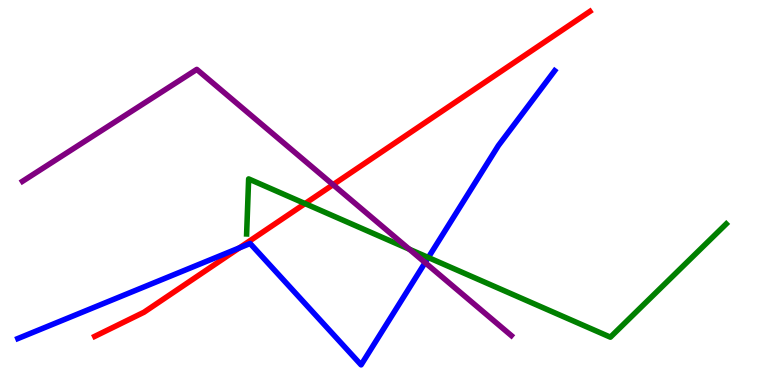[{'lines': ['blue', 'red'], 'intersections': [{'x': 3.09, 'y': 3.56}]}, {'lines': ['green', 'red'], 'intersections': [{'x': 3.94, 'y': 4.71}]}, {'lines': ['purple', 'red'], 'intersections': [{'x': 4.3, 'y': 5.2}]}, {'lines': ['blue', 'green'], 'intersections': [{'x': 5.53, 'y': 3.31}]}, {'lines': ['blue', 'purple'], 'intersections': [{'x': 5.49, 'y': 3.18}]}, {'lines': ['green', 'purple'], 'intersections': [{'x': 5.28, 'y': 3.53}]}]